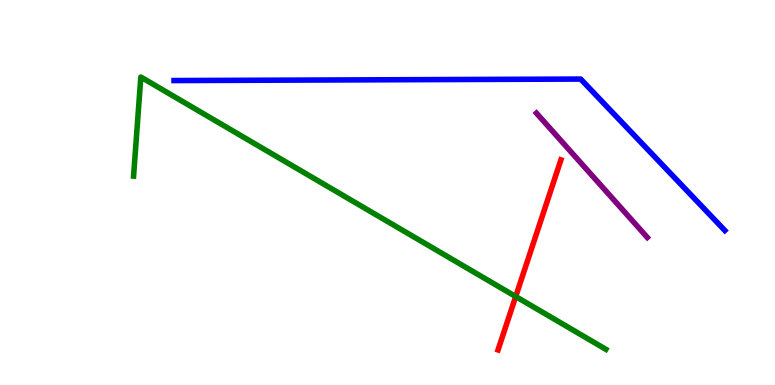[{'lines': ['blue', 'red'], 'intersections': []}, {'lines': ['green', 'red'], 'intersections': [{'x': 6.65, 'y': 2.3}]}, {'lines': ['purple', 'red'], 'intersections': []}, {'lines': ['blue', 'green'], 'intersections': []}, {'lines': ['blue', 'purple'], 'intersections': []}, {'lines': ['green', 'purple'], 'intersections': []}]